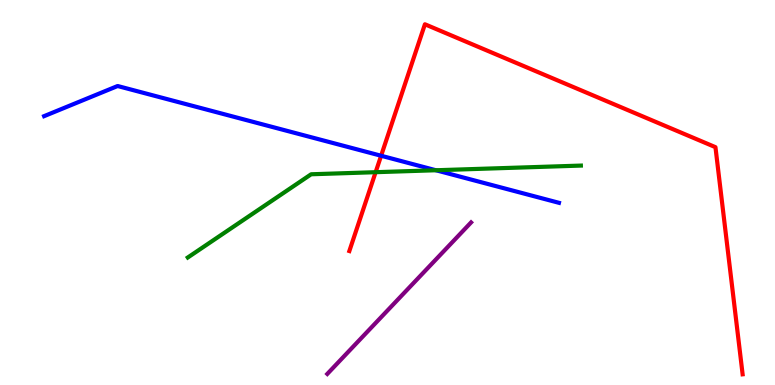[{'lines': ['blue', 'red'], 'intersections': [{'x': 4.92, 'y': 5.95}]}, {'lines': ['green', 'red'], 'intersections': [{'x': 4.85, 'y': 5.53}]}, {'lines': ['purple', 'red'], 'intersections': []}, {'lines': ['blue', 'green'], 'intersections': [{'x': 5.62, 'y': 5.58}]}, {'lines': ['blue', 'purple'], 'intersections': []}, {'lines': ['green', 'purple'], 'intersections': []}]